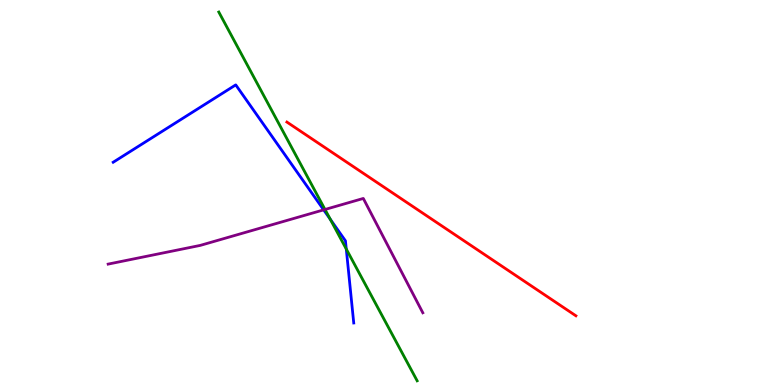[{'lines': ['blue', 'red'], 'intersections': []}, {'lines': ['green', 'red'], 'intersections': []}, {'lines': ['purple', 'red'], 'intersections': []}, {'lines': ['blue', 'green'], 'intersections': [{'x': 4.26, 'y': 4.31}, {'x': 4.47, 'y': 3.53}]}, {'lines': ['blue', 'purple'], 'intersections': [{'x': 4.18, 'y': 4.55}]}, {'lines': ['green', 'purple'], 'intersections': [{'x': 4.19, 'y': 4.56}]}]